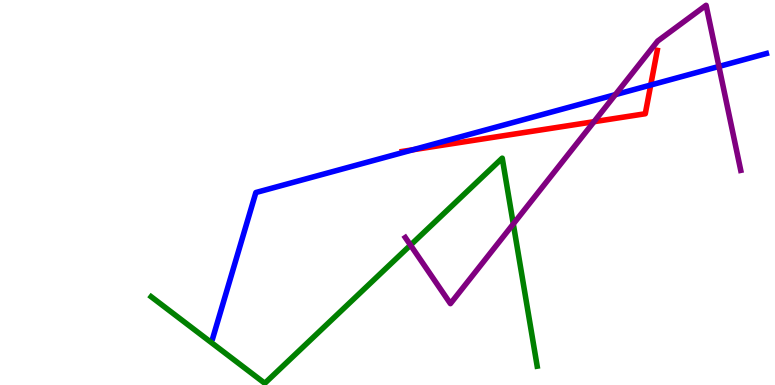[{'lines': ['blue', 'red'], 'intersections': [{'x': 5.33, 'y': 6.11}, {'x': 8.4, 'y': 7.79}]}, {'lines': ['green', 'red'], 'intersections': []}, {'lines': ['purple', 'red'], 'intersections': [{'x': 7.66, 'y': 6.84}]}, {'lines': ['blue', 'green'], 'intersections': []}, {'lines': ['blue', 'purple'], 'intersections': [{'x': 7.94, 'y': 7.54}, {'x': 9.28, 'y': 8.27}]}, {'lines': ['green', 'purple'], 'intersections': [{'x': 5.3, 'y': 3.63}, {'x': 6.62, 'y': 4.18}]}]